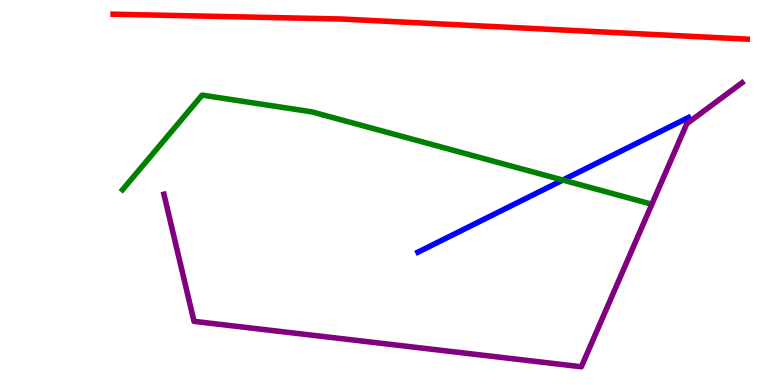[{'lines': ['blue', 'red'], 'intersections': []}, {'lines': ['green', 'red'], 'intersections': []}, {'lines': ['purple', 'red'], 'intersections': []}, {'lines': ['blue', 'green'], 'intersections': [{'x': 7.26, 'y': 5.32}]}, {'lines': ['blue', 'purple'], 'intersections': []}, {'lines': ['green', 'purple'], 'intersections': []}]